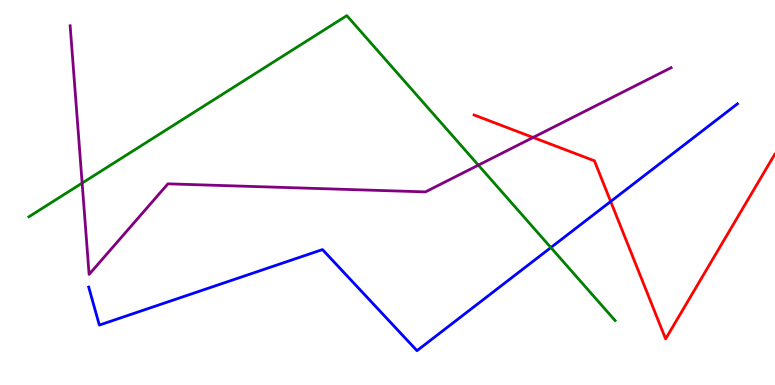[{'lines': ['blue', 'red'], 'intersections': [{'x': 7.88, 'y': 4.77}]}, {'lines': ['green', 'red'], 'intersections': []}, {'lines': ['purple', 'red'], 'intersections': [{'x': 6.88, 'y': 6.43}]}, {'lines': ['blue', 'green'], 'intersections': [{'x': 7.11, 'y': 3.57}]}, {'lines': ['blue', 'purple'], 'intersections': []}, {'lines': ['green', 'purple'], 'intersections': [{'x': 1.06, 'y': 5.24}, {'x': 6.17, 'y': 5.71}]}]